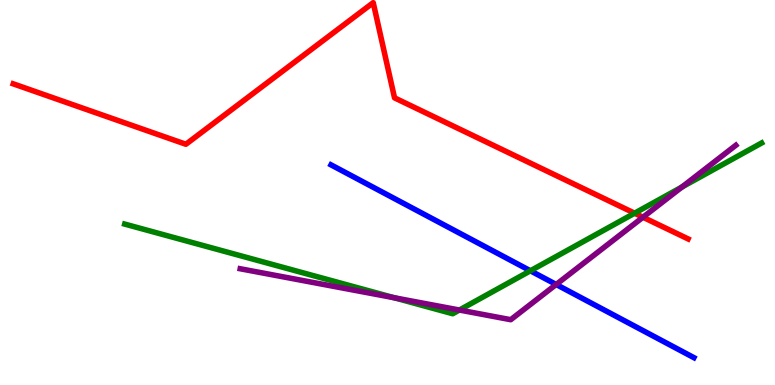[{'lines': ['blue', 'red'], 'intersections': []}, {'lines': ['green', 'red'], 'intersections': [{'x': 8.19, 'y': 4.46}]}, {'lines': ['purple', 'red'], 'intersections': [{'x': 8.3, 'y': 4.36}]}, {'lines': ['blue', 'green'], 'intersections': [{'x': 6.84, 'y': 2.97}]}, {'lines': ['blue', 'purple'], 'intersections': [{'x': 7.18, 'y': 2.61}]}, {'lines': ['green', 'purple'], 'intersections': [{'x': 5.09, 'y': 2.27}, {'x': 5.93, 'y': 1.95}, {'x': 8.8, 'y': 5.14}]}]